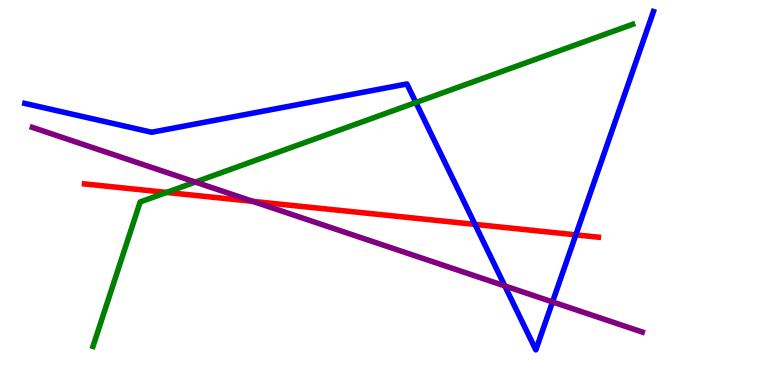[{'lines': ['blue', 'red'], 'intersections': [{'x': 6.13, 'y': 4.17}, {'x': 7.43, 'y': 3.9}]}, {'lines': ['green', 'red'], 'intersections': [{'x': 2.15, 'y': 5.0}]}, {'lines': ['purple', 'red'], 'intersections': [{'x': 3.26, 'y': 4.77}]}, {'lines': ['blue', 'green'], 'intersections': [{'x': 5.37, 'y': 7.34}]}, {'lines': ['blue', 'purple'], 'intersections': [{'x': 6.51, 'y': 2.57}, {'x': 7.13, 'y': 2.16}]}, {'lines': ['green', 'purple'], 'intersections': [{'x': 2.52, 'y': 5.27}]}]